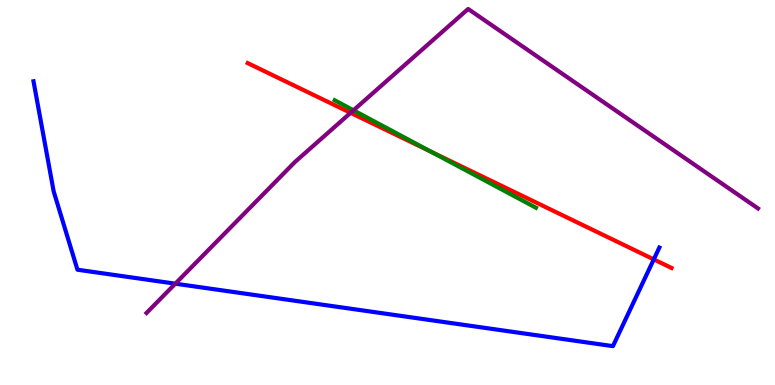[{'lines': ['blue', 'red'], 'intersections': [{'x': 8.44, 'y': 3.26}]}, {'lines': ['green', 'red'], 'intersections': [{'x': 5.56, 'y': 6.06}]}, {'lines': ['purple', 'red'], 'intersections': [{'x': 4.52, 'y': 7.07}]}, {'lines': ['blue', 'green'], 'intersections': []}, {'lines': ['blue', 'purple'], 'intersections': [{'x': 2.26, 'y': 2.63}]}, {'lines': ['green', 'purple'], 'intersections': [{'x': 4.56, 'y': 7.14}]}]